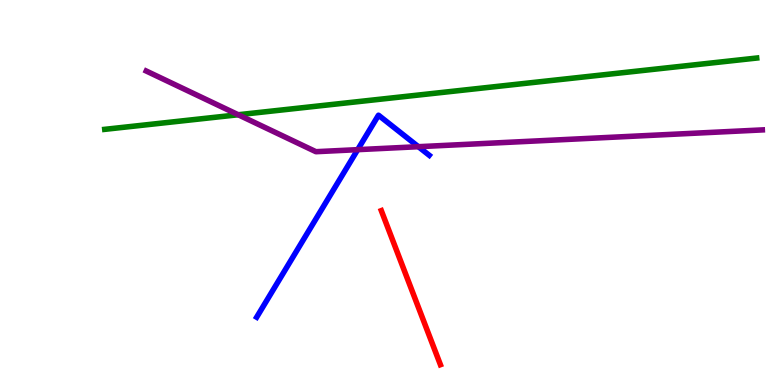[{'lines': ['blue', 'red'], 'intersections': []}, {'lines': ['green', 'red'], 'intersections': []}, {'lines': ['purple', 'red'], 'intersections': []}, {'lines': ['blue', 'green'], 'intersections': []}, {'lines': ['blue', 'purple'], 'intersections': [{'x': 4.62, 'y': 6.11}, {'x': 5.4, 'y': 6.19}]}, {'lines': ['green', 'purple'], 'intersections': [{'x': 3.07, 'y': 7.02}]}]